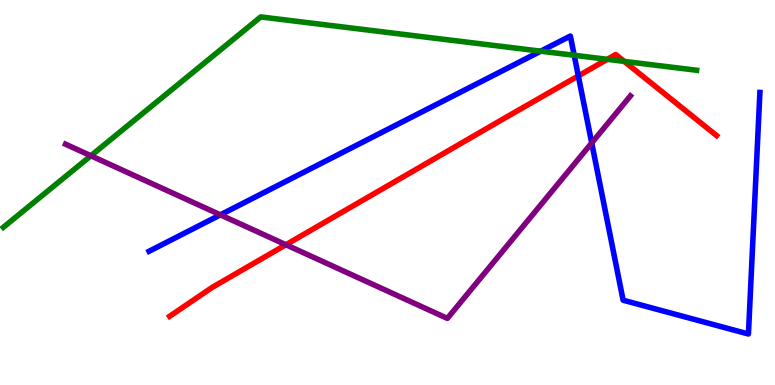[{'lines': ['blue', 'red'], 'intersections': [{'x': 7.46, 'y': 8.03}]}, {'lines': ['green', 'red'], 'intersections': [{'x': 7.84, 'y': 8.46}, {'x': 8.05, 'y': 8.41}]}, {'lines': ['purple', 'red'], 'intersections': [{'x': 3.69, 'y': 3.64}]}, {'lines': ['blue', 'green'], 'intersections': [{'x': 6.98, 'y': 8.67}, {'x': 7.41, 'y': 8.56}]}, {'lines': ['blue', 'purple'], 'intersections': [{'x': 2.84, 'y': 4.42}, {'x': 7.63, 'y': 6.29}]}, {'lines': ['green', 'purple'], 'intersections': [{'x': 1.17, 'y': 5.95}]}]